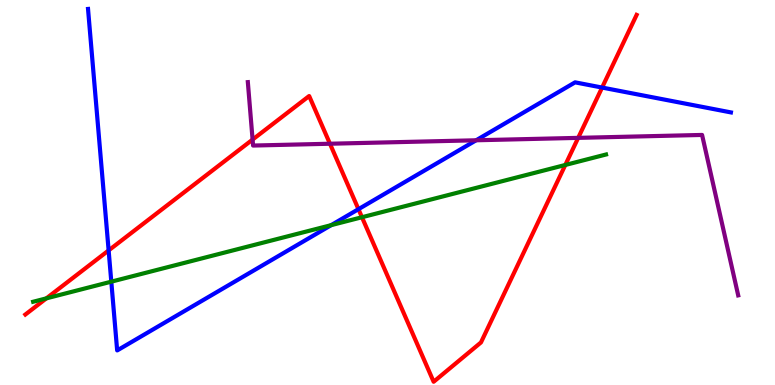[{'lines': ['blue', 'red'], 'intersections': [{'x': 1.4, 'y': 3.5}, {'x': 4.63, 'y': 4.57}, {'x': 7.77, 'y': 7.73}]}, {'lines': ['green', 'red'], 'intersections': [{'x': 0.598, 'y': 2.25}, {'x': 4.67, 'y': 4.36}, {'x': 7.29, 'y': 5.72}]}, {'lines': ['purple', 'red'], 'intersections': [{'x': 3.26, 'y': 6.37}, {'x': 4.26, 'y': 6.27}, {'x': 7.46, 'y': 6.42}]}, {'lines': ['blue', 'green'], 'intersections': [{'x': 1.44, 'y': 2.68}, {'x': 4.27, 'y': 4.15}]}, {'lines': ['blue', 'purple'], 'intersections': [{'x': 6.14, 'y': 6.36}]}, {'lines': ['green', 'purple'], 'intersections': []}]